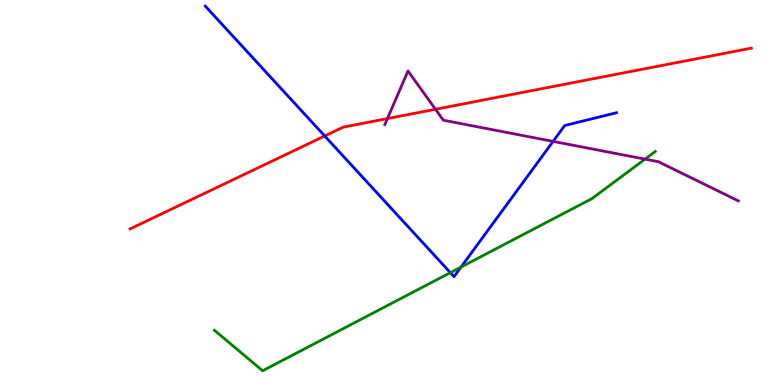[{'lines': ['blue', 'red'], 'intersections': [{'x': 4.19, 'y': 6.47}]}, {'lines': ['green', 'red'], 'intersections': []}, {'lines': ['purple', 'red'], 'intersections': [{'x': 5.0, 'y': 6.92}, {'x': 5.62, 'y': 7.16}]}, {'lines': ['blue', 'green'], 'intersections': [{'x': 5.81, 'y': 2.92}, {'x': 5.95, 'y': 3.06}]}, {'lines': ['blue', 'purple'], 'intersections': [{'x': 7.14, 'y': 6.33}]}, {'lines': ['green', 'purple'], 'intersections': [{'x': 8.32, 'y': 5.87}]}]